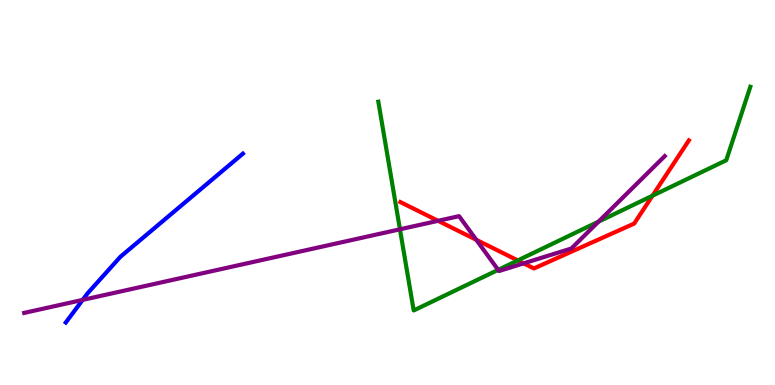[{'lines': ['blue', 'red'], 'intersections': []}, {'lines': ['green', 'red'], 'intersections': [{'x': 6.68, 'y': 3.24}, {'x': 8.42, 'y': 4.92}]}, {'lines': ['purple', 'red'], 'intersections': [{'x': 5.65, 'y': 4.26}, {'x': 6.15, 'y': 3.77}, {'x': 6.76, 'y': 3.16}]}, {'lines': ['blue', 'green'], 'intersections': []}, {'lines': ['blue', 'purple'], 'intersections': [{'x': 1.07, 'y': 2.21}]}, {'lines': ['green', 'purple'], 'intersections': [{'x': 5.16, 'y': 4.04}, {'x': 6.43, 'y': 2.99}, {'x': 7.72, 'y': 4.24}]}]